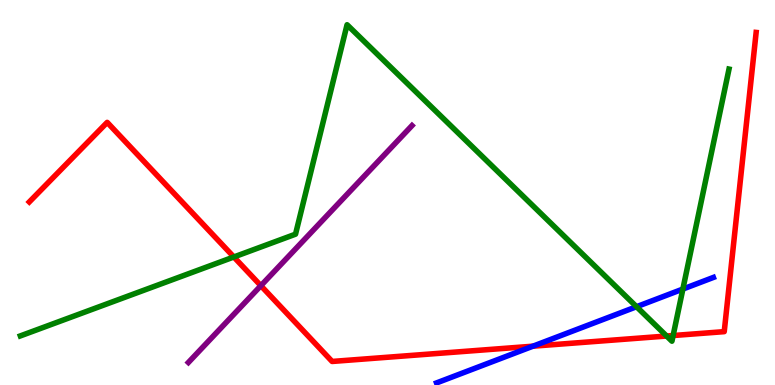[{'lines': ['blue', 'red'], 'intersections': [{'x': 6.88, 'y': 1.01}]}, {'lines': ['green', 'red'], 'intersections': [{'x': 3.02, 'y': 3.33}, {'x': 8.6, 'y': 1.27}, {'x': 8.69, 'y': 1.28}]}, {'lines': ['purple', 'red'], 'intersections': [{'x': 3.37, 'y': 2.58}]}, {'lines': ['blue', 'green'], 'intersections': [{'x': 8.21, 'y': 2.03}, {'x': 8.81, 'y': 2.49}]}, {'lines': ['blue', 'purple'], 'intersections': []}, {'lines': ['green', 'purple'], 'intersections': []}]